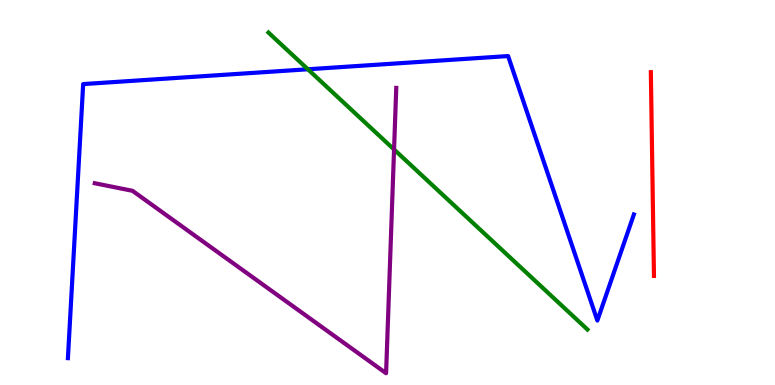[{'lines': ['blue', 'red'], 'intersections': []}, {'lines': ['green', 'red'], 'intersections': []}, {'lines': ['purple', 'red'], 'intersections': []}, {'lines': ['blue', 'green'], 'intersections': [{'x': 3.97, 'y': 8.2}]}, {'lines': ['blue', 'purple'], 'intersections': []}, {'lines': ['green', 'purple'], 'intersections': [{'x': 5.08, 'y': 6.12}]}]